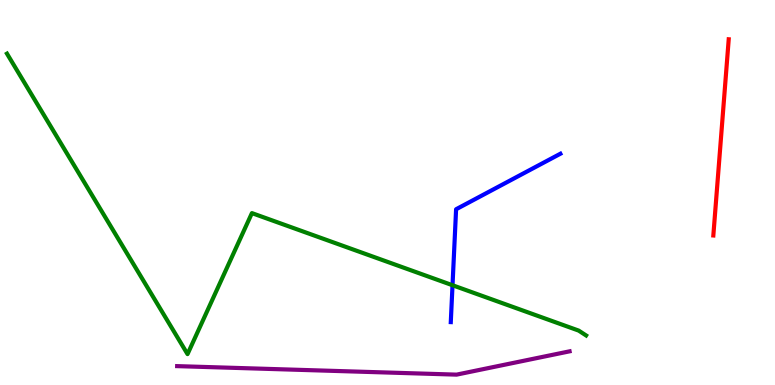[{'lines': ['blue', 'red'], 'intersections': []}, {'lines': ['green', 'red'], 'intersections': []}, {'lines': ['purple', 'red'], 'intersections': []}, {'lines': ['blue', 'green'], 'intersections': [{'x': 5.84, 'y': 2.59}]}, {'lines': ['blue', 'purple'], 'intersections': []}, {'lines': ['green', 'purple'], 'intersections': []}]